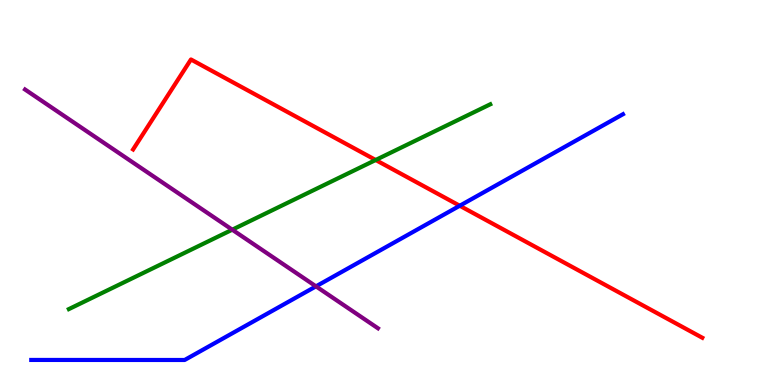[{'lines': ['blue', 'red'], 'intersections': [{'x': 5.93, 'y': 4.66}]}, {'lines': ['green', 'red'], 'intersections': [{'x': 4.85, 'y': 5.84}]}, {'lines': ['purple', 'red'], 'intersections': []}, {'lines': ['blue', 'green'], 'intersections': []}, {'lines': ['blue', 'purple'], 'intersections': [{'x': 4.08, 'y': 2.56}]}, {'lines': ['green', 'purple'], 'intersections': [{'x': 3.0, 'y': 4.03}]}]